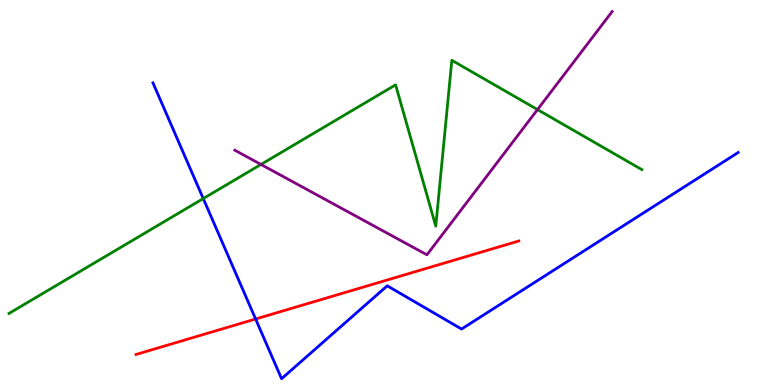[{'lines': ['blue', 'red'], 'intersections': [{'x': 3.3, 'y': 1.71}]}, {'lines': ['green', 'red'], 'intersections': []}, {'lines': ['purple', 'red'], 'intersections': []}, {'lines': ['blue', 'green'], 'intersections': [{'x': 2.62, 'y': 4.84}]}, {'lines': ['blue', 'purple'], 'intersections': []}, {'lines': ['green', 'purple'], 'intersections': [{'x': 3.37, 'y': 5.73}, {'x': 6.94, 'y': 7.15}]}]